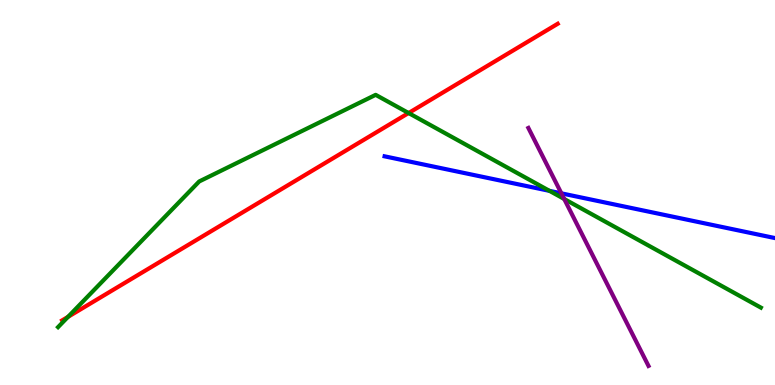[{'lines': ['blue', 'red'], 'intersections': []}, {'lines': ['green', 'red'], 'intersections': [{'x': 0.878, 'y': 1.77}, {'x': 5.27, 'y': 7.06}]}, {'lines': ['purple', 'red'], 'intersections': []}, {'lines': ['blue', 'green'], 'intersections': [{'x': 7.09, 'y': 5.04}]}, {'lines': ['blue', 'purple'], 'intersections': [{'x': 7.24, 'y': 4.98}]}, {'lines': ['green', 'purple'], 'intersections': [{'x': 7.28, 'y': 4.83}]}]